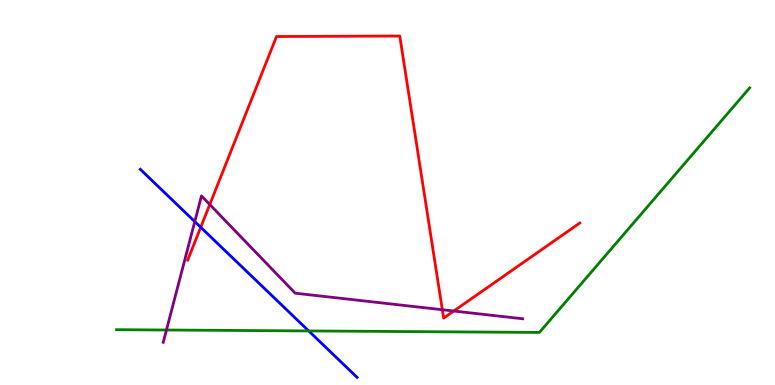[{'lines': ['blue', 'red'], 'intersections': [{'x': 2.59, 'y': 4.1}]}, {'lines': ['green', 'red'], 'intersections': []}, {'lines': ['purple', 'red'], 'intersections': [{'x': 2.71, 'y': 4.69}, {'x': 5.71, 'y': 1.95}, {'x': 5.86, 'y': 1.92}]}, {'lines': ['blue', 'green'], 'intersections': [{'x': 3.98, 'y': 1.4}]}, {'lines': ['blue', 'purple'], 'intersections': [{'x': 2.51, 'y': 4.24}]}, {'lines': ['green', 'purple'], 'intersections': [{'x': 2.15, 'y': 1.43}]}]